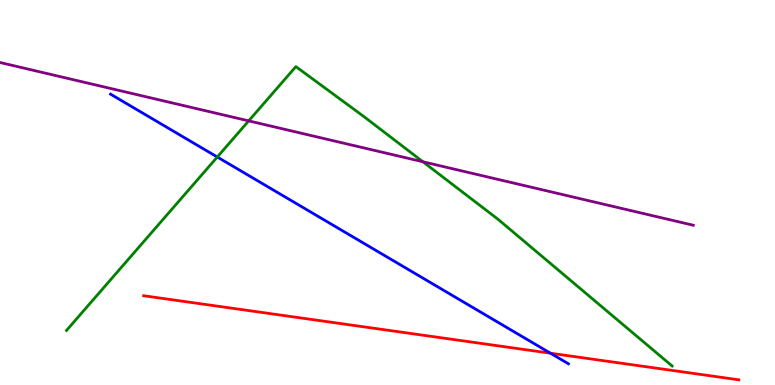[{'lines': ['blue', 'red'], 'intersections': [{'x': 7.1, 'y': 0.826}]}, {'lines': ['green', 'red'], 'intersections': []}, {'lines': ['purple', 'red'], 'intersections': []}, {'lines': ['blue', 'green'], 'intersections': [{'x': 2.8, 'y': 5.92}]}, {'lines': ['blue', 'purple'], 'intersections': []}, {'lines': ['green', 'purple'], 'intersections': [{'x': 3.21, 'y': 6.86}, {'x': 5.46, 'y': 5.8}]}]